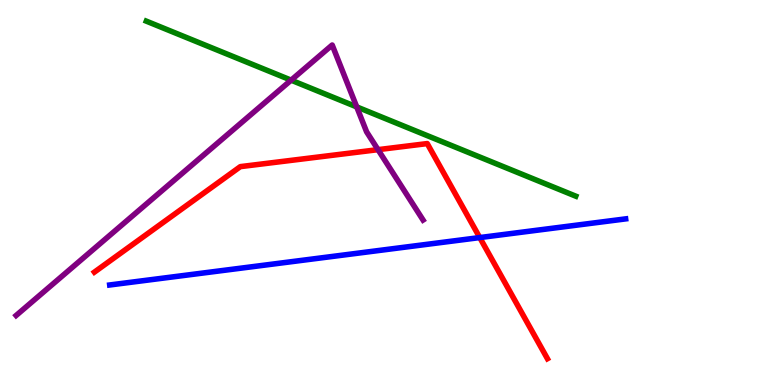[{'lines': ['blue', 'red'], 'intersections': [{'x': 6.19, 'y': 3.83}]}, {'lines': ['green', 'red'], 'intersections': []}, {'lines': ['purple', 'red'], 'intersections': [{'x': 4.88, 'y': 6.11}]}, {'lines': ['blue', 'green'], 'intersections': []}, {'lines': ['blue', 'purple'], 'intersections': []}, {'lines': ['green', 'purple'], 'intersections': [{'x': 3.76, 'y': 7.92}, {'x': 4.6, 'y': 7.22}]}]